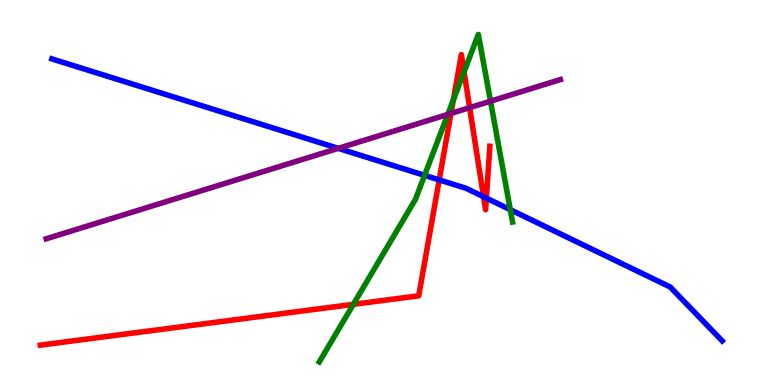[{'lines': ['blue', 'red'], 'intersections': [{'x': 5.67, 'y': 5.33}, {'x': 6.24, 'y': 4.89}, {'x': 6.28, 'y': 4.85}]}, {'lines': ['green', 'red'], 'intersections': [{'x': 4.56, 'y': 2.1}, {'x': 5.85, 'y': 7.4}, {'x': 5.99, 'y': 8.13}]}, {'lines': ['purple', 'red'], 'intersections': [{'x': 5.82, 'y': 7.05}, {'x': 6.06, 'y': 7.2}]}, {'lines': ['blue', 'green'], 'intersections': [{'x': 5.48, 'y': 5.45}, {'x': 6.58, 'y': 4.55}]}, {'lines': ['blue', 'purple'], 'intersections': [{'x': 4.36, 'y': 6.15}]}, {'lines': ['green', 'purple'], 'intersections': [{'x': 5.78, 'y': 7.03}, {'x': 6.33, 'y': 7.37}]}]